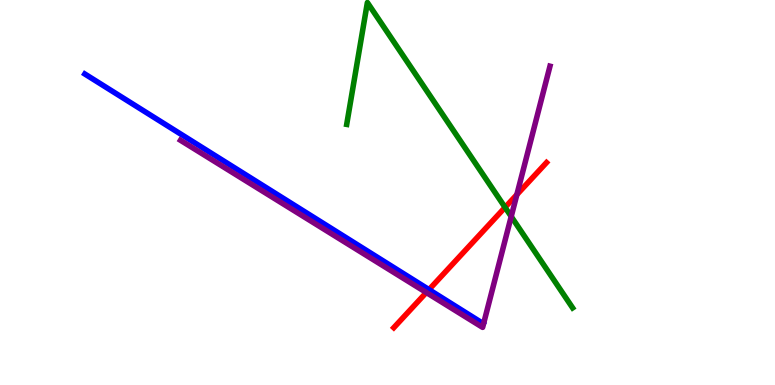[{'lines': ['blue', 'red'], 'intersections': [{'x': 5.54, 'y': 2.48}]}, {'lines': ['green', 'red'], 'intersections': [{'x': 6.52, 'y': 4.61}]}, {'lines': ['purple', 'red'], 'intersections': [{'x': 5.5, 'y': 2.4}, {'x': 6.67, 'y': 4.94}]}, {'lines': ['blue', 'green'], 'intersections': []}, {'lines': ['blue', 'purple'], 'intersections': []}, {'lines': ['green', 'purple'], 'intersections': [{'x': 6.6, 'y': 4.38}]}]